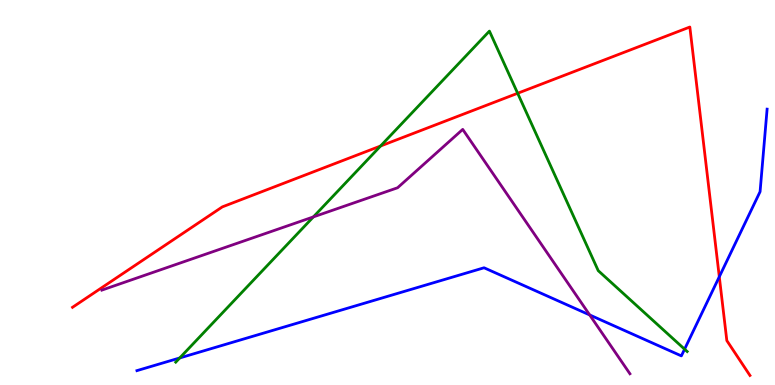[{'lines': ['blue', 'red'], 'intersections': [{'x': 9.28, 'y': 2.81}]}, {'lines': ['green', 'red'], 'intersections': [{'x': 4.91, 'y': 6.21}, {'x': 6.68, 'y': 7.58}]}, {'lines': ['purple', 'red'], 'intersections': []}, {'lines': ['blue', 'green'], 'intersections': [{'x': 2.32, 'y': 0.703}, {'x': 8.83, 'y': 0.931}]}, {'lines': ['blue', 'purple'], 'intersections': [{'x': 7.61, 'y': 1.82}]}, {'lines': ['green', 'purple'], 'intersections': [{'x': 4.04, 'y': 4.37}]}]